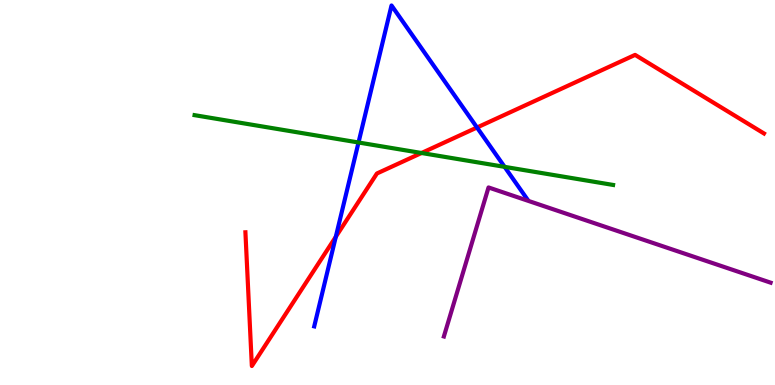[{'lines': ['blue', 'red'], 'intersections': [{'x': 4.33, 'y': 3.85}, {'x': 6.15, 'y': 6.69}]}, {'lines': ['green', 'red'], 'intersections': [{'x': 5.44, 'y': 6.03}]}, {'lines': ['purple', 'red'], 'intersections': []}, {'lines': ['blue', 'green'], 'intersections': [{'x': 4.63, 'y': 6.3}, {'x': 6.51, 'y': 5.67}]}, {'lines': ['blue', 'purple'], 'intersections': []}, {'lines': ['green', 'purple'], 'intersections': []}]